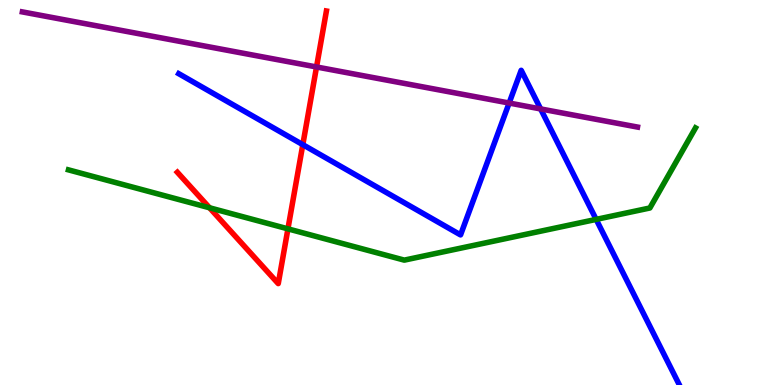[{'lines': ['blue', 'red'], 'intersections': [{'x': 3.91, 'y': 6.24}]}, {'lines': ['green', 'red'], 'intersections': [{'x': 2.7, 'y': 4.6}, {'x': 3.72, 'y': 4.06}]}, {'lines': ['purple', 'red'], 'intersections': [{'x': 4.08, 'y': 8.26}]}, {'lines': ['blue', 'green'], 'intersections': [{'x': 7.69, 'y': 4.3}]}, {'lines': ['blue', 'purple'], 'intersections': [{'x': 6.57, 'y': 7.32}, {'x': 6.98, 'y': 7.17}]}, {'lines': ['green', 'purple'], 'intersections': []}]